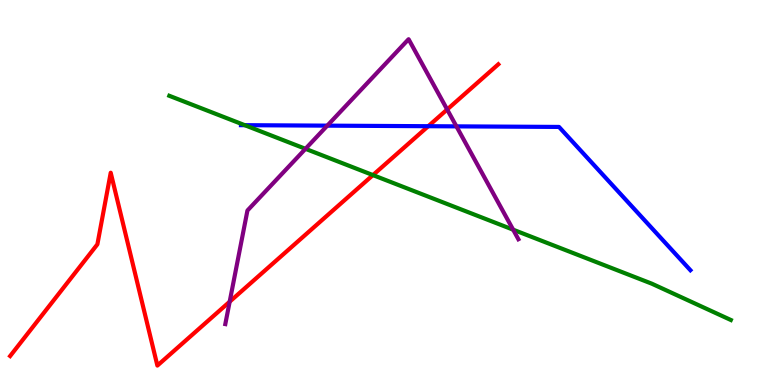[{'lines': ['blue', 'red'], 'intersections': [{'x': 5.53, 'y': 6.72}]}, {'lines': ['green', 'red'], 'intersections': [{'x': 4.81, 'y': 5.45}]}, {'lines': ['purple', 'red'], 'intersections': [{'x': 2.96, 'y': 2.16}, {'x': 5.77, 'y': 7.16}]}, {'lines': ['blue', 'green'], 'intersections': [{'x': 3.16, 'y': 6.75}]}, {'lines': ['blue', 'purple'], 'intersections': [{'x': 4.22, 'y': 6.74}, {'x': 5.89, 'y': 6.72}]}, {'lines': ['green', 'purple'], 'intersections': [{'x': 3.94, 'y': 6.13}, {'x': 6.62, 'y': 4.03}]}]